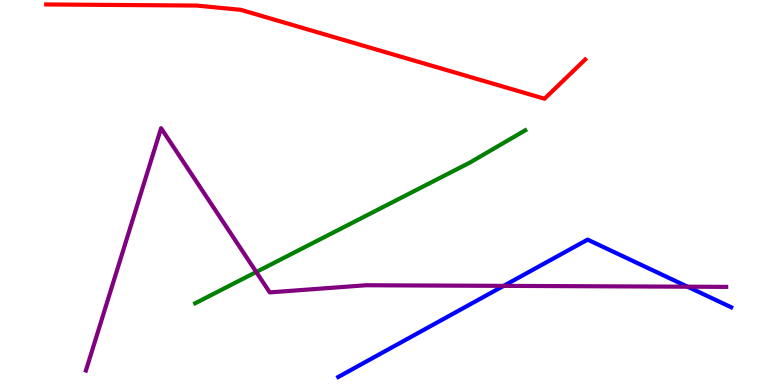[{'lines': ['blue', 'red'], 'intersections': []}, {'lines': ['green', 'red'], 'intersections': []}, {'lines': ['purple', 'red'], 'intersections': []}, {'lines': ['blue', 'green'], 'intersections': []}, {'lines': ['blue', 'purple'], 'intersections': [{'x': 6.5, 'y': 2.57}, {'x': 8.87, 'y': 2.55}]}, {'lines': ['green', 'purple'], 'intersections': [{'x': 3.31, 'y': 2.94}]}]